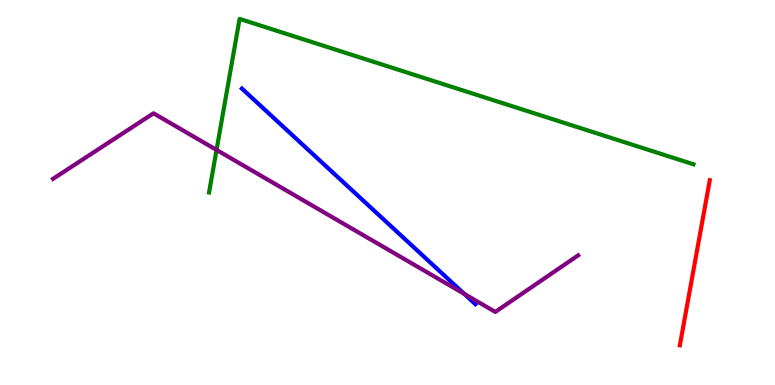[{'lines': ['blue', 'red'], 'intersections': []}, {'lines': ['green', 'red'], 'intersections': []}, {'lines': ['purple', 'red'], 'intersections': []}, {'lines': ['blue', 'green'], 'intersections': []}, {'lines': ['blue', 'purple'], 'intersections': [{'x': 5.99, 'y': 2.37}]}, {'lines': ['green', 'purple'], 'intersections': [{'x': 2.79, 'y': 6.11}]}]